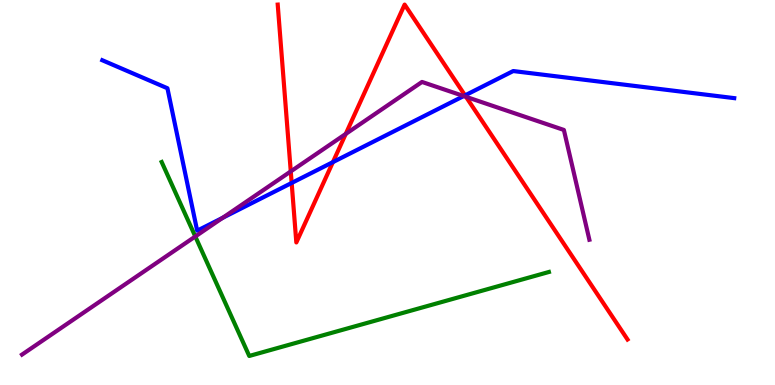[{'lines': ['blue', 'red'], 'intersections': [{'x': 3.76, 'y': 5.25}, {'x': 4.3, 'y': 5.79}, {'x': 6.0, 'y': 7.52}]}, {'lines': ['green', 'red'], 'intersections': []}, {'lines': ['purple', 'red'], 'intersections': [{'x': 3.75, 'y': 5.55}, {'x': 4.46, 'y': 6.52}, {'x': 6.01, 'y': 7.48}]}, {'lines': ['blue', 'green'], 'intersections': []}, {'lines': ['blue', 'purple'], 'intersections': [{'x': 2.87, 'y': 4.34}, {'x': 5.98, 'y': 7.51}]}, {'lines': ['green', 'purple'], 'intersections': [{'x': 2.52, 'y': 3.86}]}]